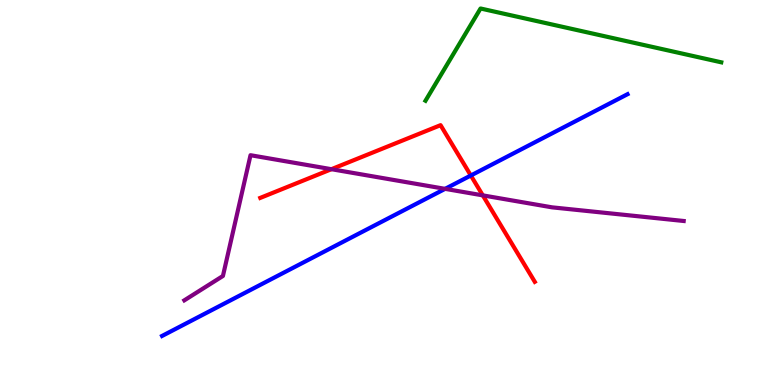[{'lines': ['blue', 'red'], 'intersections': [{'x': 6.08, 'y': 5.44}]}, {'lines': ['green', 'red'], 'intersections': []}, {'lines': ['purple', 'red'], 'intersections': [{'x': 4.28, 'y': 5.61}, {'x': 6.23, 'y': 4.93}]}, {'lines': ['blue', 'green'], 'intersections': []}, {'lines': ['blue', 'purple'], 'intersections': [{'x': 5.74, 'y': 5.09}]}, {'lines': ['green', 'purple'], 'intersections': []}]